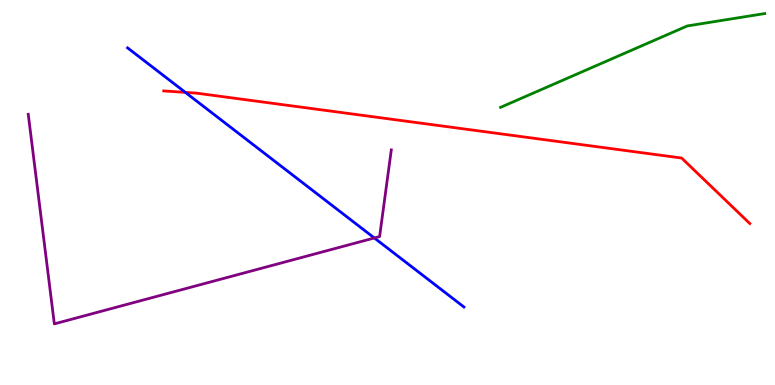[{'lines': ['blue', 'red'], 'intersections': [{'x': 2.39, 'y': 7.6}]}, {'lines': ['green', 'red'], 'intersections': []}, {'lines': ['purple', 'red'], 'intersections': []}, {'lines': ['blue', 'green'], 'intersections': []}, {'lines': ['blue', 'purple'], 'intersections': [{'x': 4.83, 'y': 3.82}]}, {'lines': ['green', 'purple'], 'intersections': []}]